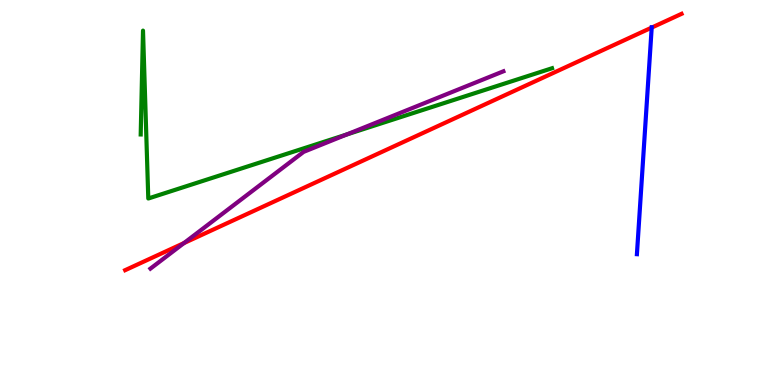[{'lines': ['blue', 'red'], 'intersections': [{'x': 8.41, 'y': 9.28}]}, {'lines': ['green', 'red'], 'intersections': []}, {'lines': ['purple', 'red'], 'intersections': [{'x': 2.37, 'y': 3.69}]}, {'lines': ['blue', 'green'], 'intersections': []}, {'lines': ['blue', 'purple'], 'intersections': []}, {'lines': ['green', 'purple'], 'intersections': [{'x': 4.47, 'y': 6.51}]}]